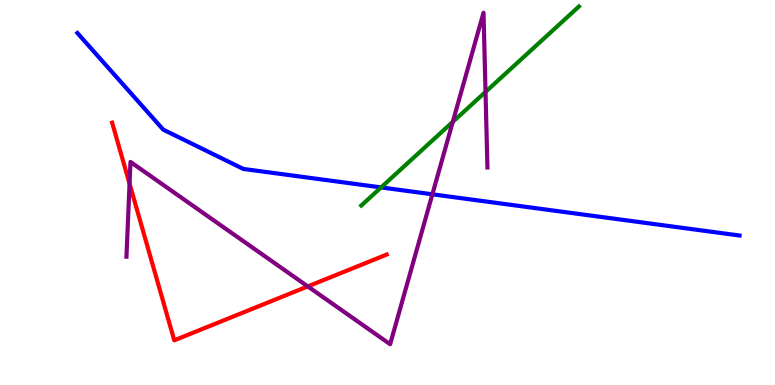[{'lines': ['blue', 'red'], 'intersections': []}, {'lines': ['green', 'red'], 'intersections': []}, {'lines': ['purple', 'red'], 'intersections': [{'x': 1.67, 'y': 5.23}, {'x': 3.97, 'y': 2.56}]}, {'lines': ['blue', 'green'], 'intersections': [{'x': 4.92, 'y': 5.13}]}, {'lines': ['blue', 'purple'], 'intersections': [{'x': 5.58, 'y': 4.95}]}, {'lines': ['green', 'purple'], 'intersections': [{'x': 5.84, 'y': 6.84}, {'x': 6.26, 'y': 7.61}]}]